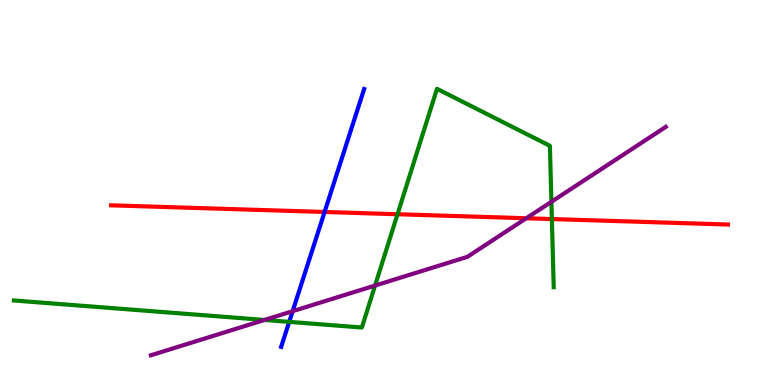[{'lines': ['blue', 'red'], 'intersections': [{'x': 4.19, 'y': 4.49}]}, {'lines': ['green', 'red'], 'intersections': [{'x': 5.13, 'y': 4.44}, {'x': 7.12, 'y': 4.31}]}, {'lines': ['purple', 'red'], 'intersections': [{'x': 6.79, 'y': 4.33}]}, {'lines': ['blue', 'green'], 'intersections': [{'x': 3.73, 'y': 1.64}]}, {'lines': ['blue', 'purple'], 'intersections': [{'x': 3.78, 'y': 1.92}]}, {'lines': ['green', 'purple'], 'intersections': [{'x': 3.41, 'y': 1.69}, {'x': 4.84, 'y': 2.58}, {'x': 7.11, 'y': 4.76}]}]